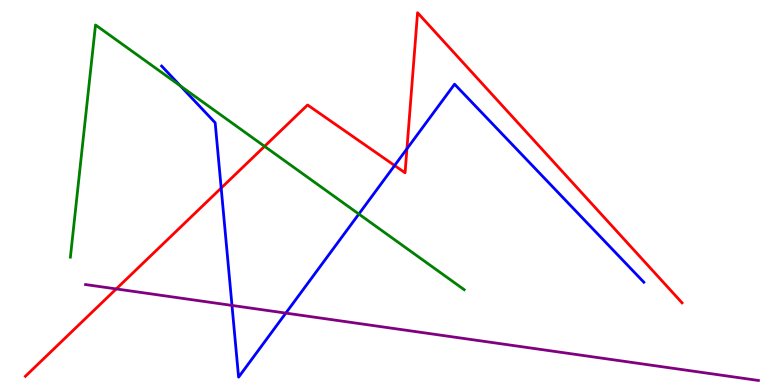[{'lines': ['blue', 'red'], 'intersections': [{'x': 2.85, 'y': 5.12}, {'x': 5.09, 'y': 5.7}, {'x': 5.25, 'y': 6.14}]}, {'lines': ['green', 'red'], 'intersections': [{'x': 3.41, 'y': 6.2}]}, {'lines': ['purple', 'red'], 'intersections': [{'x': 1.5, 'y': 2.5}]}, {'lines': ['blue', 'green'], 'intersections': [{'x': 2.33, 'y': 7.77}, {'x': 4.63, 'y': 4.44}]}, {'lines': ['blue', 'purple'], 'intersections': [{'x': 2.99, 'y': 2.07}, {'x': 3.69, 'y': 1.87}]}, {'lines': ['green', 'purple'], 'intersections': []}]